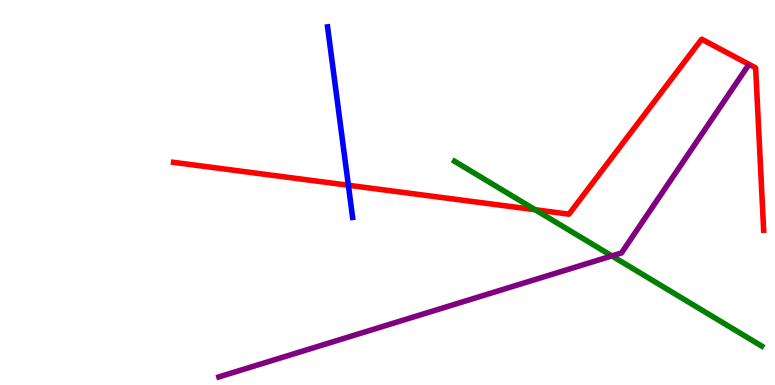[{'lines': ['blue', 'red'], 'intersections': [{'x': 4.5, 'y': 5.19}]}, {'lines': ['green', 'red'], 'intersections': [{'x': 6.9, 'y': 4.55}]}, {'lines': ['purple', 'red'], 'intersections': []}, {'lines': ['blue', 'green'], 'intersections': []}, {'lines': ['blue', 'purple'], 'intersections': []}, {'lines': ['green', 'purple'], 'intersections': [{'x': 7.9, 'y': 3.35}]}]